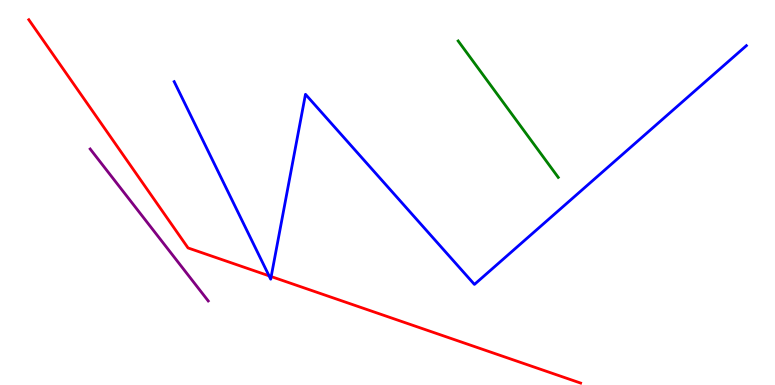[{'lines': ['blue', 'red'], 'intersections': [{'x': 3.47, 'y': 2.84}, {'x': 3.5, 'y': 2.82}]}, {'lines': ['green', 'red'], 'intersections': []}, {'lines': ['purple', 'red'], 'intersections': []}, {'lines': ['blue', 'green'], 'intersections': []}, {'lines': ['blue', 'purple'], 'intersections': []}, {'lines': ['green', 'purple'], 'intersections': []}]